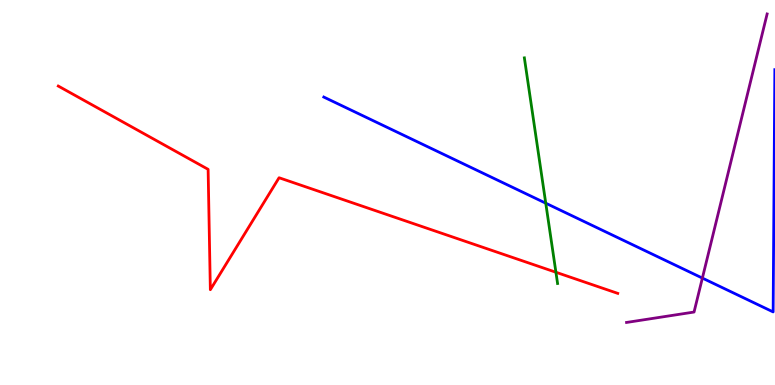[{'lines': ['blue', 'red'], 'intersections': []}, {'lines': ['green', 'red'], 'intersections': [{'x': 7.17, 'y': 2.93}]}, {'lines': ['purple', 'red'], 'intersections': []}, {'lines': ['blue', 'green'], 'intersections': [{'x': 7.04, 'y': 4.72}]}, {'lines': ['blue', 'purple'], 'intersections': [{'x': 9.06, 'y': 2.78}]}, {'lines': ['green', 'purple'], 'intersections': []}]